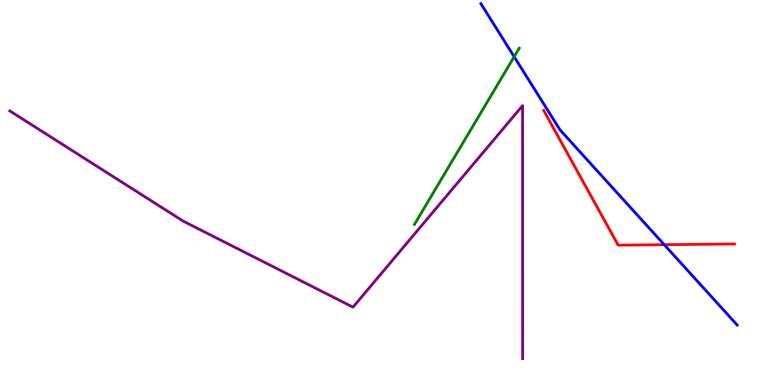[{'lines': ['blue', 'red'], 'intersections': [{'x': 8.57, 'y': 3.64}]}, {'lines': ['green', 'red'], 'intersections': []}, {'lines': ['purple', 'red'], 'intersections': []}, {'lines': ['blue', 'green'], 'intersections': [{'x': 6.63, 'y': 8.53}]}, {'lines': ['blue', 'purple'], 'intersections': []}, {'lines': ['green', 'purple'], 'intersections': []}]